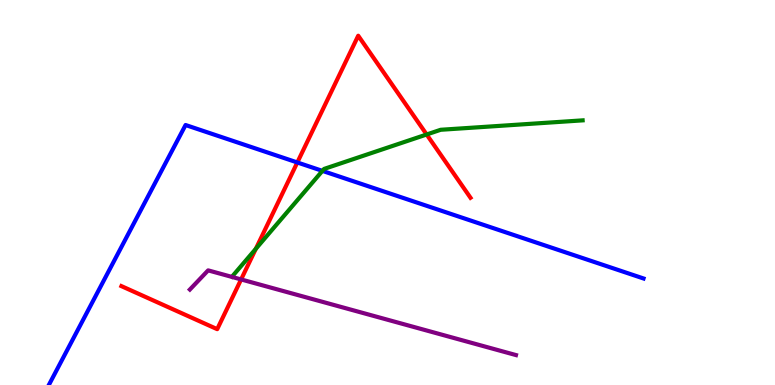[{'lines': ['blue', 'red'], 'intersections': [{'x': 3.84, 'y': 5.78}]}, {'lines': ['green', 'red'], 'intersections': [{'x': 3.3, 'y': 3.54}, {'x': 5.51, 'y': 6.51}]}, {'lines': ['purple', 'red'], 'intersections': [{'x': 3.11, 'y': 2.74}]}, {'lines': ['blue', 'green'], 'intersections': [{'x': 4.16, 'y': 5.56}]}, {'lines': ['blue', 'purple'], 'intersections': []}, {'lines': ['green', 'purple'], 'intersections': []}]